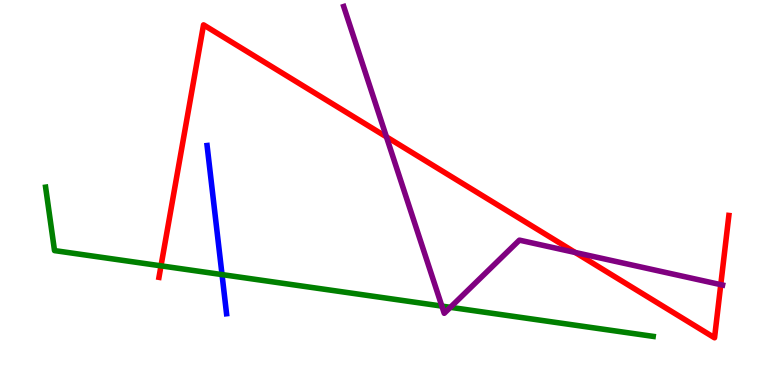[{'lines': ['blue', 'red'], 'intersections': []}, {'lines': ['green', 'red'], 'intersections': [{'x': 2.08, 'y': 3.09}]}, {'lines': ['purple', 'red'], 'intersections': [{'x': 4.99, 'y': 6.45}, {'x': 7.42, 'y': 3.44}, {'x': 9.3, 'y': 2.61}]}, {'lines': ['blue', 'green'], 'intersections': [{'x': 2.86, 'y': 2.87}]}, {'lines': ['blue', 'purple'], 'intersections': []}, {'lines': ['green', 'purple'], 'intersections': [{'x': 5.7, 'y': 2.05}, {'x': 5.81, 'y': 2.02}]}]